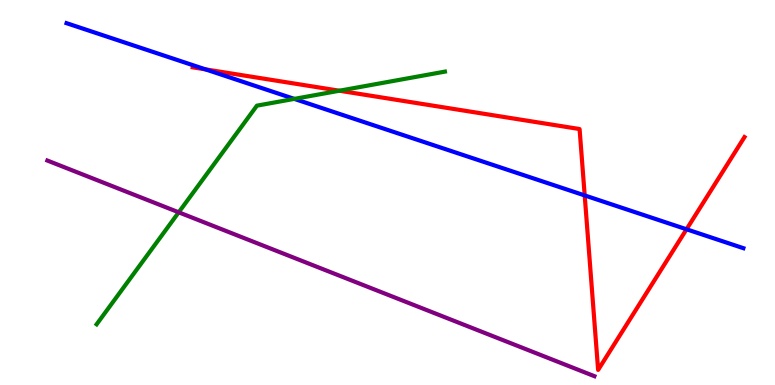[{'lines': ['blue', 'red'], 'intersections': [{'x': 2.65, 'y': 8.2}, {'x': 7.54, 'y': 4.92}, {'x': 8.86, 'y': 4.04}]}, {'lines': ['green', 'red'], 'intersections': [{'x': 4.38, 'y': 7.64}]}, {'lines': ['purple', 'red'], 'intersections': []}, {'lines': ['blue', 'green'], 'intersections': [{'x': 3.8, 'y': 7.43}]}, {'lines': ['blue', 'purple'], 'intersections': []}, {'lines': ['green', 'purple'], 'intersections': [{'x': 2.31, 'y': 4.49}]}]